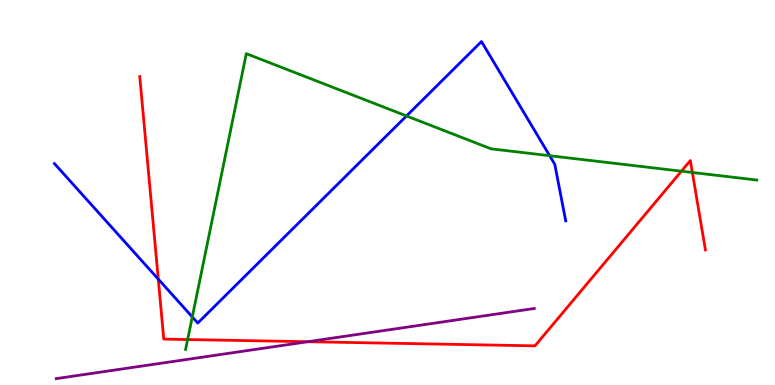[{'lines': ['blue', 'red'], 'intersections': [{'x': 2.04, 'y': 2.75}]}, {'lines': ['green', 'red'], 'intersections': [{'x': 2.42, 'y': 1.18}, {'x': 8.79, 'y': 5.55}, {'x': 8.93, 'y': 5.52}]}, {'lines': ['purple', 'red'], 'intersections': [{'x': 3.97, 'y': 1.12}]}, {'lines': ['blue', 'green'], 'intersections': [{'x': 2.48, 'y': 1.77}, {'x': 5.25, 'y': 6.99}, {'x': 7.09, 'y': 5.96}]}, {'lines': ['blue', 'purple'], 'intersections': []}, {'lines': ['green', 'purple'], 'intersections': []}]